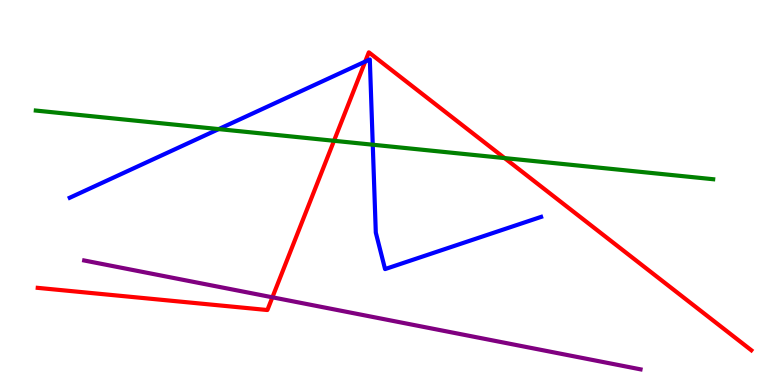[{'lines': ['blue', 'red'], 'intersections': [{'x': 4.71, 'y': 8.4}]}, {'lines': ['green', 'red'], 'intersections': [{'x': 4.31, 'y': 6.34}, {'x': 6.51, 'y': 5.89}]}, {'lines': ['purple', 'red'], 'intersections': [{'x': 3.51, 'y': 2.28}]}, {'lines': ['blue', 'green'], 'intersections': [{'x': 2.82, 'y': 6.65}, {'x': 4.81, 'y': 6.24}]}, {'lines': ['blue', 'purple'], 'intersections': []}, {'lines': ['green', 'purple'], 'intersections': []}]